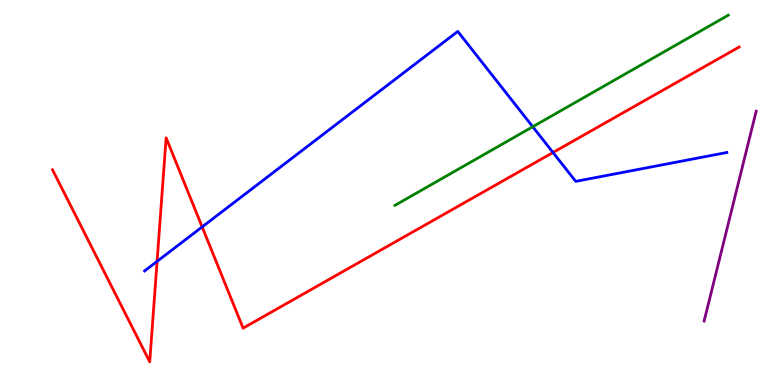[{'lines': ['blue', 'red'], 'intersections': [{'x': 2.03, 'y': 3.21}, {'x': 2.61, 'y': 4.11}, {'x': 7.14, 'y': 6.04}]}, {'lines': ['green', 'red'], 'intersections': []}, {'lines': ['purple', 'red'], 'intersections': []}, {'lines': ['blue', 'green'], 'intersections': [{'x': 6.87, 'y': 6.71}]}, {'lines': ['blue', 'purple'], 'intersections': []}, {'lines': ['green', 'purple'], 'intersections': []}]